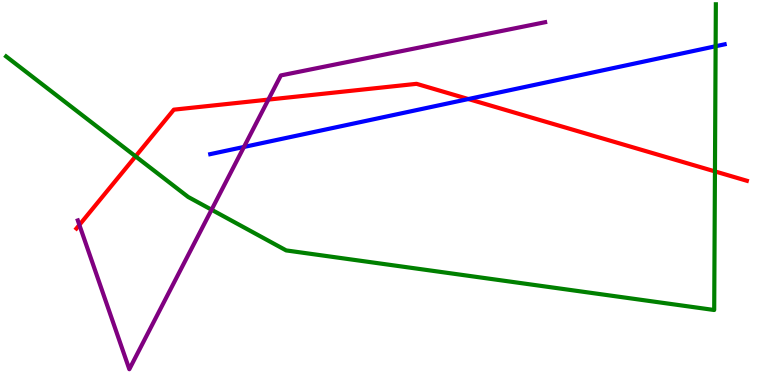[{'lines': ['blue', 'red'], 'intersections': [{'x': 6.04, 'y': 7.43}]}, {'lines': ['green', 'red'], 'intersections': [{'x': 1.75, 'y': 5.94}, {'x': 9.23, 'y': 5.55}]}, {'lines': ['purple', 'red'], 'intersections': [{'x': 1.02, 'y': 4.16}, {'x': 3.46, 'y': 7.41}]}, {'lines': ['blue', 'green'], 'intersections': [{'x': 9.23, 'y': 8.8}]}, {'lines': ['blue', 'purple'], 'intersections': [{'x': 3.15, 'y': 6.18}]}, {'lines': ['green', 'purple'], 'intersections': [{'x': 2.73, 'y': 4.55}]}]